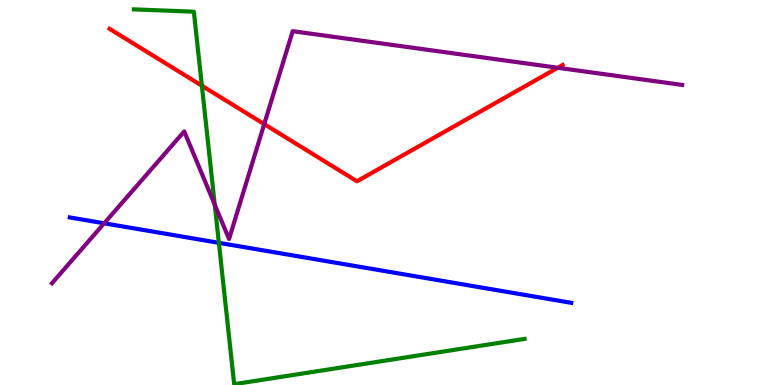[{'lines': ['blue', 'red'], 'intersections': []}, {'lines': ['green', 'red'], 'intersections': [{'x': 2.6, 'y': 7.77}]}, {'lines': ['purple', 'red'], 'intersections': [{'x': 3.41, 'y': 6.78}, {'x': 7.2, 'y': 8.24}]}, {'lines': ['blue', 'green'], 'intersections': [{'x': 2.82, 'y': 3.69}]}, {'lines': ['blue', 'purple'], 'intersections': [{'x': 1.34, 'y': 4.2}]}, {'lines': ['green', 'purple'], 'intersections': [{'x': 2.77, 'y': 4.68}]}]